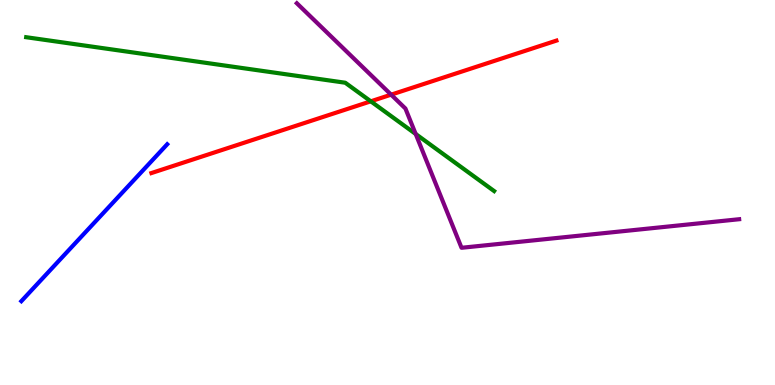[{'lines': ['blue', 'red'], 'intersections': []}, {'lines': ['green', 'red'], 'intersections': [{'x': 4.78, 'y': 7.37}]}, {'lines': ['purple', 'red'], 'intersections': [{'x': 5.05, 'y': 7.54}]}, {'lines': ['blue', 'green'], 'intersections': []}, {'lines': ['blue', 'purple'], 'intersections': []}, {'lines': ['green', 'purple'], 'intersections': [{'x': 5.36, 'y': 6.52}]}]